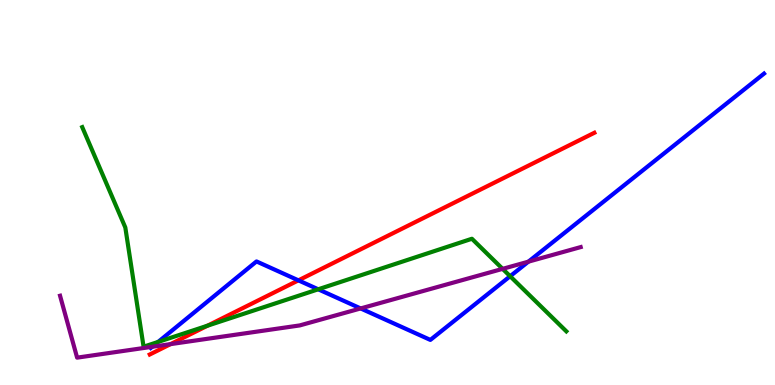[{'lines': ['blue', 'red'], 'intersections': [{'x': 3.85, 'y': 2.72}]}, {'lines': ['green', 'red'], 'intersections': [{'x': 2.68, 'y': 1.54}]}, {'lines': ['purple', 'red'], 'intersections': [{'x': 2.2, 'y': 1.06}]}, {'lines': ['blue', 'green'], 'intersections': [{'x': 2.04, 'y': 1.12}, {'x': 4.11, 'y': 2.49}, {'x': 6.58, 'y': 2.83}]}, {'lines': ['blue', 'purple'], 'intersections': [{'x': 1.96, 'y': 0.993}, {'x': 4.65, 'y': 1.99}, {'x': 6.82, 'y': 3.2}]}, {'lines': ['green', 'purple'], 'intersections': [{'x': 6.49, 'y': 3.02}]}]